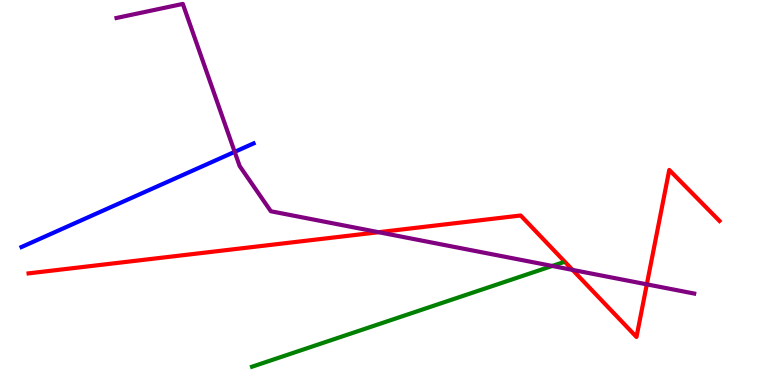[{'lines': ['blue', 'red'], 'intersections': []}, {'lines': ['green', 'red'], 'intersections': []}, {'lines': ['purple', 'red'], 'intersections': [{'x': 4.89, 'y': 3.97}, {'x': 7.39, 'y': 2.99}, {'x': 8.35, 'y': 2.61}]}, {'lines': ['blue', 'green'], 'intersections': []}, {'lines': ['blue', 'purple'], 'intersections': [{'x': 3.03, 'y': 6.06}]}, {'lines': ['green', 'purple'], 'intersections': [{'x': 7.13, 'y': 3.09}]}]